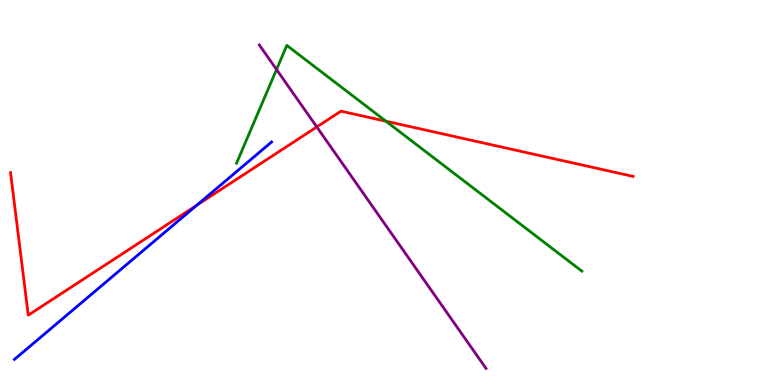[{'lines': ['blue', 'red'], 'intersections': [{'x': 2.54, 'y': 4.67}]}, {'lines': ['green', 'red'], 'intersections': [{'x': 4.98, 'y': 6.85}]}, {'lines': ['purple', 'red'], 'intersections': [{'x': 4.09, 'y': 6.7}]}, {'lines': ['blue', 'green'], 'intersections': []}, {'lines': ['blue', 'purple'], 'intersections': []}, {'lines': ['green', 'purple'], 'intersections': [{'x': 3.57, 'y': 8.19}]}]